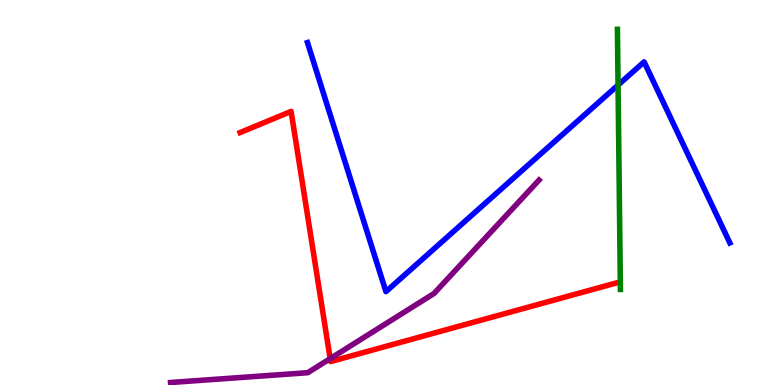[{'lines': ['blue', 'red'], 'intersections': []}, {'lines': ['green', 'red'], 'intersections': []}, {'lines': ['purple', 'red'], 'intersections': [{'x': 4.26, 'y': 0.685}]}, {'lines': ['blue', 'green'], 'intersections': [{'x': 7.97, 'y': 7.79}]}, {'lines': ['blue', 'purple'], 'intersections': []}, {'lines': ['green', 'purple'], 'intersections': []}]